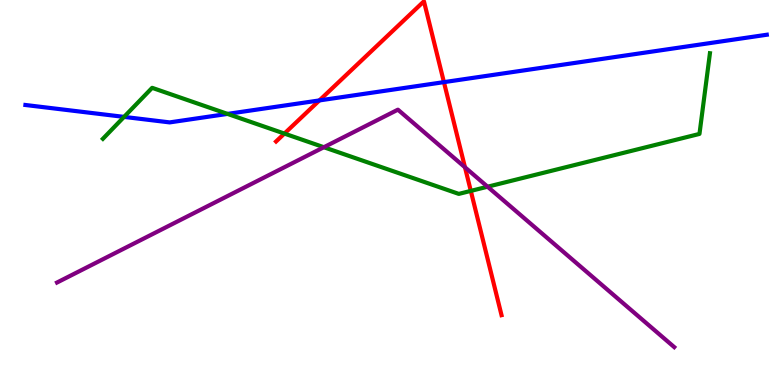[{'lines': ['blue', 'red'], 'intersections': [{'x': 4.12, 'y': 7.39}, {'x': 5.73, 'y': 7.87}]}, {'lines': ['green', 'red'], 'intersections': [{'x': 3.67, 'y': 6.53}, {'x': 6.07, 'y': 5.04}]}, {'lines': ['purple', 'red'], 'intersections': [{'x': 6.0, 'y': 5.66}]}, {'lines': ['blue', 'green'], 'intersections': [{'x': 1.6, 'y': 6.96}, {'x': 2.94, 'y': 7.04}]}, {'lines': ['blue', 'purple'], 'intersections': []}, {'lines': ['green', 'purple'], 'intersections': [{'x': 4.18, 'y': 6.18}, {'x': 6.29, 'y': 5.15}]}]